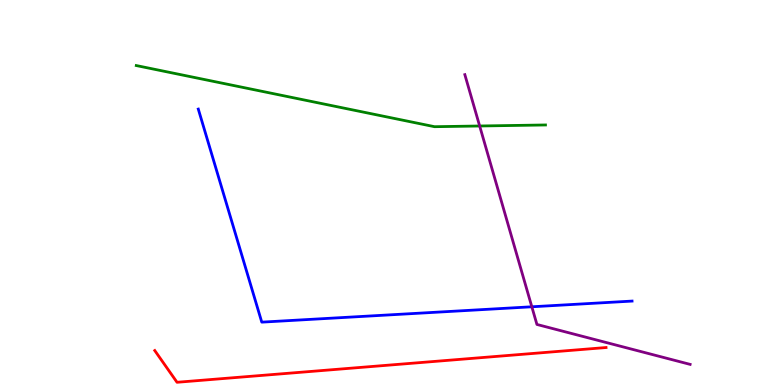[{'lines': ['blue', 'red'], 'intersections': []}, {'lines': ['green', 'red'], 'intersections': []}, {'lines': ['purple', 'red'], 'intersections': []}, {'lines': ['blue', 'green'], 'intersections': []}, {'lines': ['blue', 'purple'], 'intersections': [{'x': 6.86, 'y': 2.03}]}, {'lines': ['green', 'purple'], 'intersections': [{'x': 6.19, 'y': 6.73}]}]